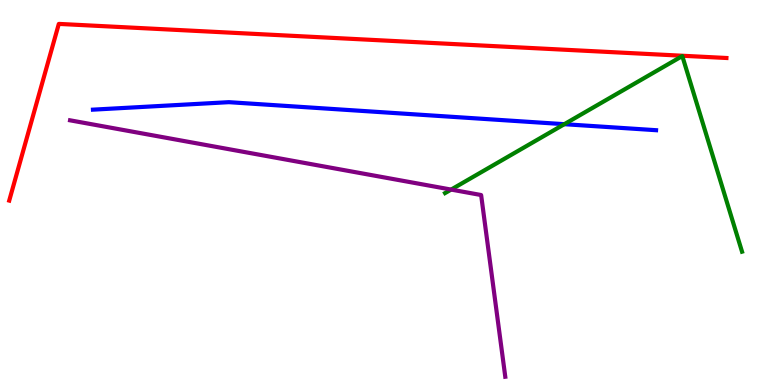[{'lines': ['blue', 'red'], 'intersections': []}, {'lines': ['green', 'red'], 'intersections': []}, {'lines': ['purple', 'red'], 'intersections': []}, {'lines': ['blue', 'green'], 'intersections': [{'x': 7.28, 'y': 6.77}]}, {'lines': ['blue', 'purple'], 'intersections': []}, {'lines': ['green', 'purple'], 'intersections': [{'x': 5.82, 'y': 5.08}]}]